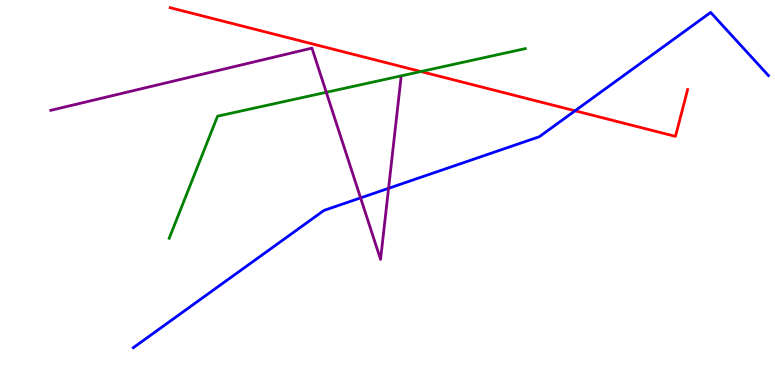[{'lines': ['blue', 'red'], 'intersections': [{'x': 7.42, 'y': 7.12}]}, {'lines': ['green', 'red'], 'intersections': [{'x': 5.43, 'y': 8.14}]}, {'lines': ['purple', 'red'], 'intersections': []}, {'lines': ['blue', 'green'], 'intersections': []}, {'lines': ['blue', 'purple'], 'intersections': [{'x': 4.65, 'y': 4.86}, {'x': 5.01, 'y': 5.11}]}, {'lines': ['green', 'purple'], 'intersections': [{'x': 4.21, 'y': 7.6}]}]